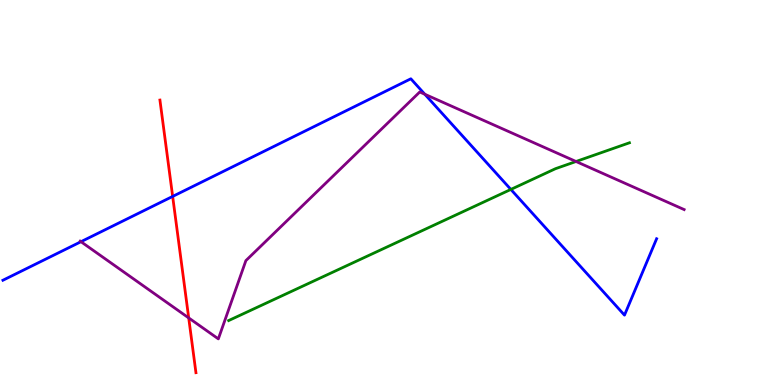[{'lines': ['blue', 'red'], 'intersections': [{'x': 2.23, 'y': 4.9}]}, {'lines': ['green', 'red'], 'intersections': []}, {'lines': ['purple', 'red'], 'intersections': [{'x': 2.43, 'y': 1.74}]}, {'lines': ['blue', 'green'], 'intersections': [{'x': 6.59, 'y': 5.08}]}, {'lines': ['blue', 'purple'], 'intersections': [{'x': 1.04, 'y': 3.72}, {'x': 5.48, 'y': 7.55}]}, {'lines': ['green', 'purple'], 'intersections': [{'x': 7.43, 'y': 5.81}]}]